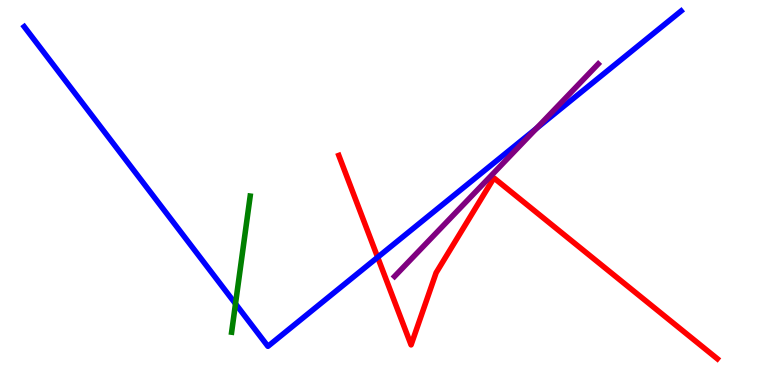[{'lines': ['blue', 'red'], 'intersections': [{'x': 4.87, 'y': 3.32}]}, {'lines': ['green', 'red'], 'intersections': []}, {'lines': ['purple', 'red'], 'intersections': []}, {'lines': ['blue', 'green'], 'intersections': [{'x': 3.04, 'y': 2.11}]}, {'lines': ['blue', 'purple'], 'intersections': [{'x': 6.92, 'y': 6.66}]}, {'lines': ['green', 'purple'], 'intersections': []}]